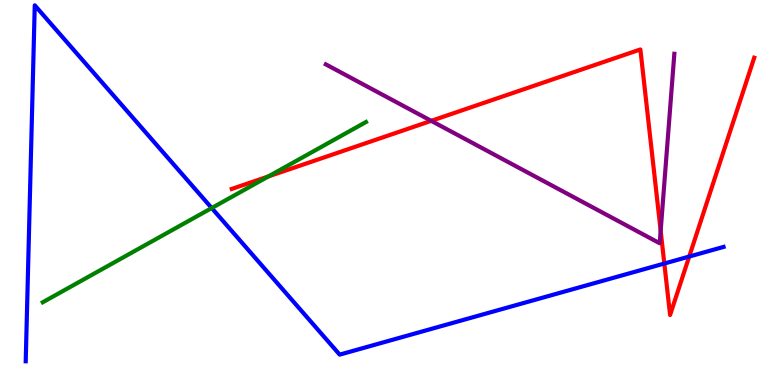[{'lines': ['blue', 'red'], 'intersections': [{'x': 8.57, 'y': 3.16}, {'x': 8.89, 'y': 3.34}]}, {'lines': ['green', 'red'], 'intersections': [{'x': 3.46, 'y': 5.42}]}, {'lines': ['purple', 'red'], 'intersections': [{'x': 5.56, 'y': 6.86}, {'x': 8.52, 'y': 4.01}]}, {'lines': ['blue', 'green'], 'intersections': [{'x': 2.73, 'y': 4.6}]}, {'lines': ['blue', 'purple'], 'intersections': []}, {'lines': ['green', 'purple'], 'intersections': []}]